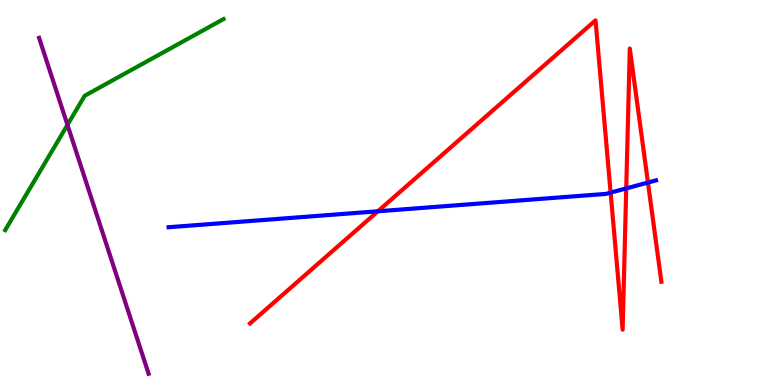[{'lines': ['blue', 'red'], 'intersections': [{'x': 4.88, 'y': 4.51}, {'x': 7.88, 'y': 5.0}, {'x': 8.08, 'y': 5.11}, {'x': 8.36, 'y': 5.26}]}, {'lines': ['green', 'red'], 'intersections': []}, {'lines': ['purple', 'red'], 'intersections': []}, {'lines': ['blue', 'green'], 'intersections': []}, {'lines': ['blue', 'purple'], 'intersections': []}, {'lines': ['green', 'purple'], 'intersections': [{'x': 0.871, 'y': 6.76}]}]